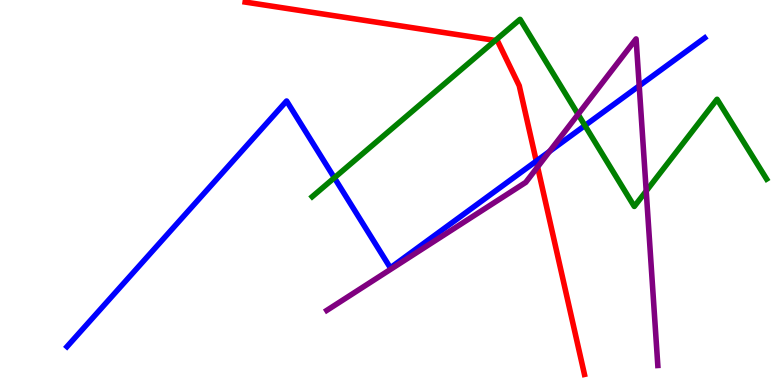[{'lines': ['blue', 'red'], 'intersections': [{'x': 6.92, 'y': 5.82}]}, {'lines': ['green', 'red'], 'intersections': [{'x': 6.39, 'y': 8.95}]}, {'lines': ['purple', 'red'], 'intersections': [{'x': 6.94, 'y': 5.66}]}, {'lines': ['blue', 'green'], 'intersections': [{'x': 4.31, 'y': 5.38}, {'x': 7.55, 'y': 6.74}]}, {'lines': ['blue', 'purple'], 'intersections': [{'x': 7.09, 'y': 6.07}, {'x': 8.25, 'y': 7.77}]}, {'lines': ['green', 'purple'], 'intersections': [{'x': 7.46, 'y': 7.03}, {'x': 8.34, 'y': 5.04}]}]